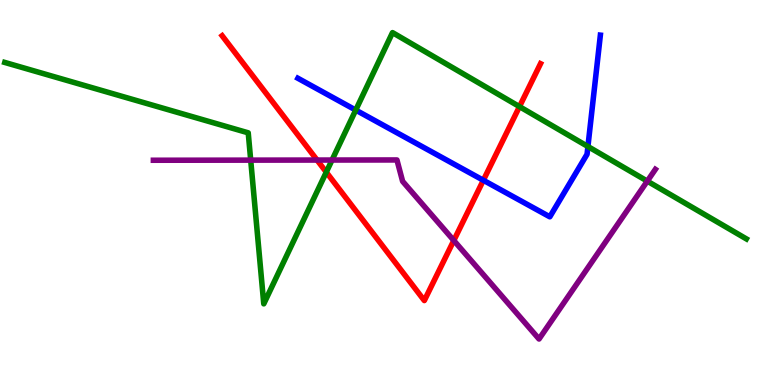[{'lines': ['blue', 'red'], 'intersections': [{'x': 6.24, 'y': 5.32}]}, {'lines': ['green', 'red'], 'intersections': [{'x': 4.21, 'y': 5.53}, {'x': 6.7, 'y': 7.23}]}, {'lines': ['purple', 'red'], 'intersections': [{'x': 4.09, 'y': 5.84}, {'x': 5.86, 'y': 3.75}]}, {'lines': ['blue', 'green'], 'intersections': [{'x': 4.59, 'y': 7.14}, {'x': 7.59, 'y': 6.19}]}, {'lines': ['blue', 'purple'], 'intersections': []}, {'lines': ['green', 'purple'], 'intersections': [{'x': 3.23, 'y': 5.84}, {'x': 4.28, 'y': 5.84}, {'x': 8.35, 'y': 5.3}]}]